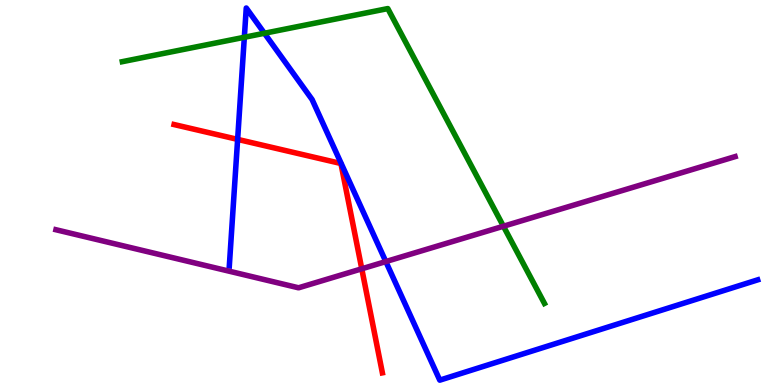[{'lines': ['blue', 'red'], 'intersections': [{'x': 3.07, 'y': 6.38}]}, {'lines': ['green', 'red'], 'intersections': []}, {'lines': ['purple', 'red'], 'intersections': [{'x': 4.67, 'y': 3.02}]}, {'lines': ['blue', 'green'], 'intersections': [{'x': 3.15, 'y': 9.03}, {'x': 3.41, 'y': 9.14}]}, {'lines': ['blue', 'purple'], 'intersections': [{'x': 4.98, 'y': 3.21}]}, {'lines': ['green', 'purple'], 'intersections': [{'x': 6.5, 'y': 4.12}]}]